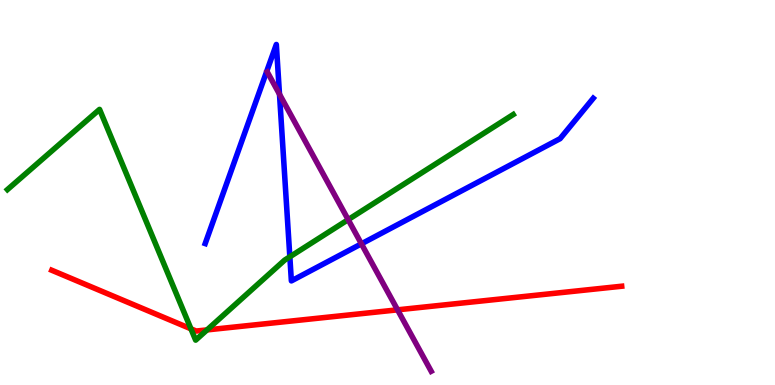[{'lines': ['blue', 'red'], 'intersections': []}, {'lines': ['green', 'red'], 'intersections': [{'x': 2.46, 'y': 1.46}, {'x': 2.67, 'y': 1.43}]}, {'lines': ['purple', 'red'], 'intersections': [{'x': 5.13, 'y': 1.95}]}, {'lines': ['blue', 'green'], 'intersections': [{'x': 3.74, 'y': 3.33}]}, {'lines': ['blue', 'purple'], 'intersections': [{'x': 3.61, 'y': 7.55}, {'x': 4.66, 'y': 3.67}]}, {'lines': ['green', 'purple'], 'intersections': [{'x': 4.49, 'y': 4.29}]}]